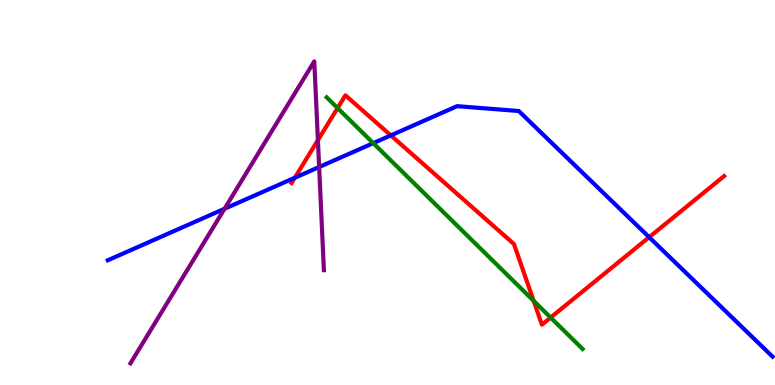[{'lines': ['blue', 'red'], 'intersections': [{'x': 3.8, 'y': 5.38}, {'x': 5.04, 'y': 6.48}, {'x': 8.38, 'y': 3.84}]}, {'lines': ['green', 'red'], 'intersections': [{'x': 4.36, 'y': 7.19}, {'x': 6.89, 'y': 2.19}, {'x': 7.11, 'y': 1.75}]}, {'lines': ['purple', 'red'], 'intersections': [{'x': 4.1, 'y': 6.36}]}, {'lines': ['blue', 'green'], 'intersections': [{'x': 4.82, 'y': 6.28}]}, {'lines': ['blue', 'purple'], 'intersections': [{'x': 2.9, 'y': 4.58}, {'x': 4.12, 'y': 5.66}]}, {'lines': ['green', 'purple'], 'intersections': []}]